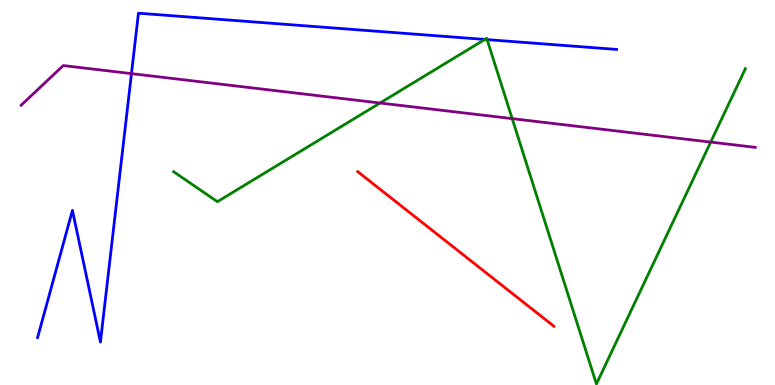[{'lines': ['blue', 'red'], 'intersections': []}, {'lines': ['green', 'red'], 'intersections': []}, {'lines': ['purple', 'red'], 'intersections': []}, {'lines': ['blue', 'green'], 'intersections': [{'x': 6.26, 'y': 8.98}, {'x': 6.29, 'y': 8.97}]}, {'lines': ['blue', 'purple'], 'intersections': [{'x': 1.7, 'y': 8.09}]}, {'lines': ['green', 'purple'], 'intersections': [{'x': 4.9, 'y': 7.32}, {'x': 6.61, 'y': 6.92}, {'x': 9.17, 'y': 6.31}]}]